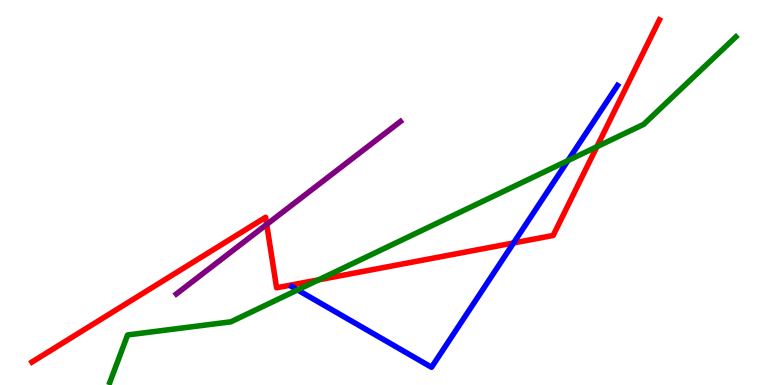[{'lines': ['blue', 'red'], 'intersections': [{'x': 6.63, 'y': 3.69}]}, {'lines': ['green', 'red'], 'intersections': [{'x': 4.11, 'y': 2.73}, {'x': 7.7, 'y': 6.19}]}, {'lines': ['purple', 'red'], 'intersections': [{'x': 3.44, 'y': 4.17}]}, {'lines': ['blue', 'green'], 'intersections': [{'x': 3.84, 'y': 2.47}, {'x': 7.33, 'y': 5.83}]}, {'lines': ['blue', 'purple'], 'intersections': []}, {'lines': ['green', 'purple'], 'intersections': []}]